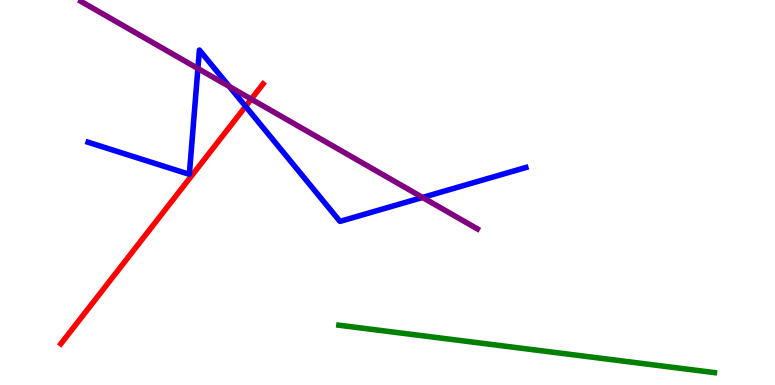[{'lines': ['blue', 'red'], 'intersections': [{'x': 3.17, 'y': 7.24}]}, {'lines': ['green', 'red'], 'intersections': []}, {'lines': ['purple', 'red'], 'intersections': [{'x': 3.24, 'y': 7.43}]}, {'lines': ['blue', 'green'], 'intersections': []}, {'lines': ['blue', 'purple'], 'intersections': [{'x': 2.55, 'y': 8.22}, {'x': 2.96, 'y': 7.75}, {'x': 5.45, 'y': 4.87}]}, {'lines': ['green', 'purple'], 'intersections': []}]